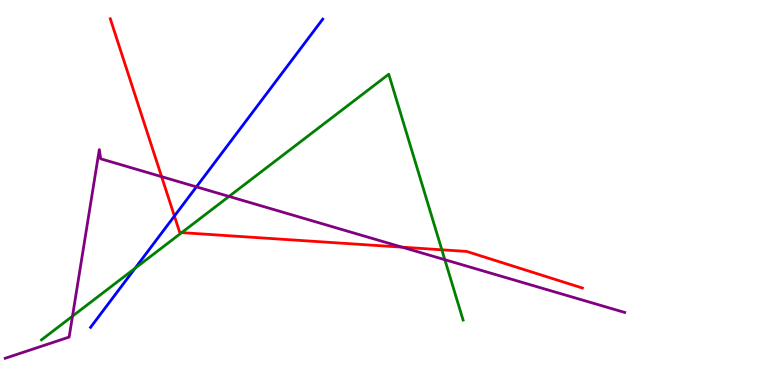[{'lines': ['blue', 'red'], 'intersections': [{'x': 2.25, 'y': 4.39}]}, {'lines': ['green', 'red'], 'intersections': [{'x': 2.34, 'y': 3.96}, {'x': 5.7, 'y': 3.51}]}, {'lines': ['purple', 'red'], 'intersections': [{'x': 2.09, 'y': 5.41}, {'x': 5.19, 'y': 3.58}]}, {'lines': ['blue', 'green'], 'intersections': [{'x': 1.74, 'y': 3.03}]}, {'lines': ['blue', 'purple'], 'intersections': [{'x': 2.53, 'y': 5.15}]}, {'lines': ['green', 'purple'], 'intersections': [{'x': 0.935, 'y': 1.79}, {'x': 2.96, 'y': 4.9}, {'x': 5.74, 'y': 3.25}]}]